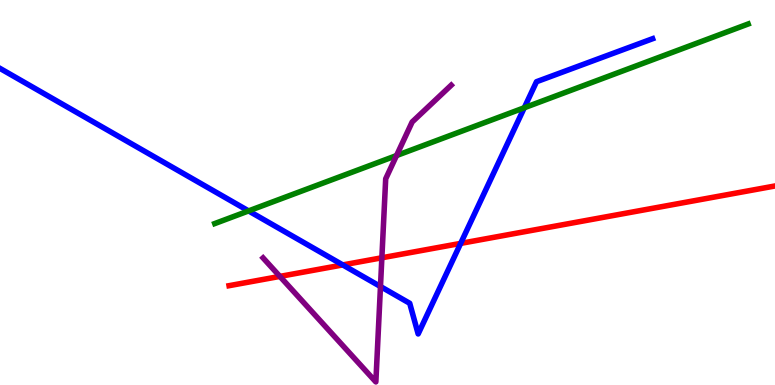[{'lines': ['blue', 'red'], 'intersections': [{'x': 4.42, 'y': 3.12}, {'x': 5.94, 'y': 3.68}]}, {'lines': ['green', 'red'], 'intersections': []}, {'lines': ['purple', 'red'], 'intersections': [{'x': 3.61, 'y': 2.82}, {'x': 4.93, 'y': 3.3}]}, {'lines': ['blue', 'green'], 'intersections': [{'x': 3.21, 'y': 4.52}, {'x': 6.76, 'y': 7.2}]}, {'lines': ['blue', 'purple'], 'intersections': [{'x': 4.91, 'y': 2.56}]}, {'lines': ['green', 'purple'], 'intersections': [{'x': 5.12, 'y': 5.96}]}]